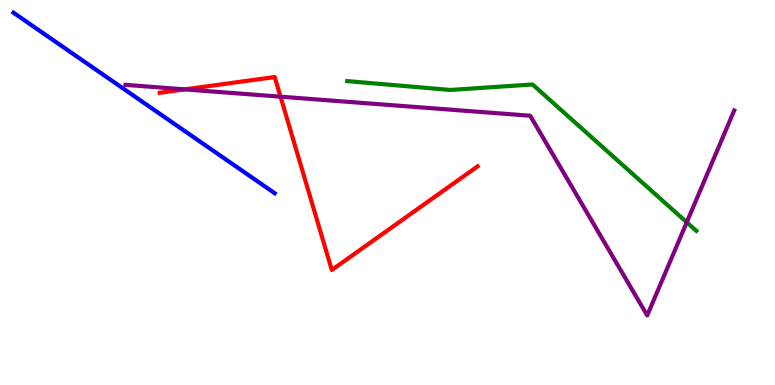[{'lines': ['blue', 'red'], 'intersections': []}, {'lines': ['green', 'red'], 'intersections': []}, {'lines': ['purple', 'red'], 'intersections': [{'x': 2.38, 'y': 7.68}, {'x': 3.62, 'y': 7.49}]}, {'lines': ['blue', 'green'], 'intersections': []}, {'lines': ['blue', 'purple'], 'intersections': []}, {'lines': ['green', 'purple'], 'intersections': [{'x': 8.86, 'y': 4.23}]}]